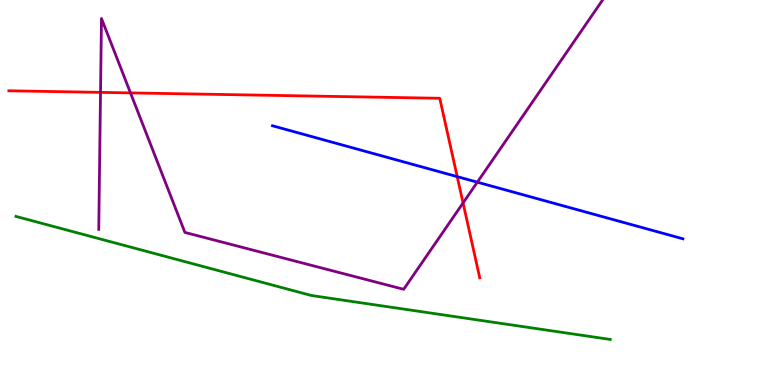[{'lines': ['blue', 'red'], 'intersections': [{'x': 5.9, 'y': 5.41}]}, {'lines': ['green', 'red'], 'intersections': []}, {'lines': ['purple', 'red'], 'intersections': [{'x': 1.3, 'y': 7.6}, {'x': 1.68, 'y': 7.59}, {'x': 5.98, 'y': 4.73}]}, {'lines': ['blue', 'green'], 'intersections': []}, {'lines': ['blue', 'purple'], 'intersections': [{'x': 6.16, 'y': 5.27}]}, {'lines': ['green', 'purple'], 'intersections': []}]